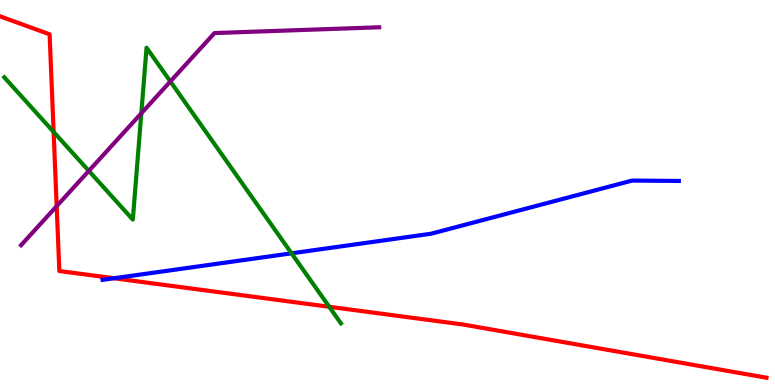[{'lines': ['blue', 'red'], 'intersections': [{'x': 1.47, 'y': 2.77}]}, {'lines': ['green', 'red'], 'intersections': [{'x': 0.692, 'y': 6.57}, {'x': 4.25, 'y': 2.03}]}, {'lines': ['purple', 'red'], 'intersections': [{'x': 0.731, 'y': 4.65}]}, {'lines': ['blue', 'green'], 'intersections': [{'x': 3.76, 'y': 3.42}]}, {'lines': ['blue', 'purple'], 'intersections': []}, {'lines': ['green', 'purple'], 'intersections': [{'x': 1.15, 'y': 5.56}, {'x': 1.82, 'y': 7.06}, {'x': 2.2, 'y': 7.88}]}]